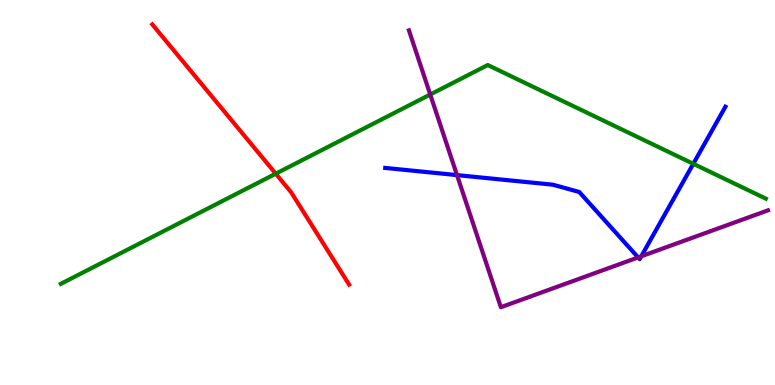[{'lines': ['blue', 'red'], 'intersections': []}, {'lines': ['green', 'red'], 'intersections': [{'x': 3.56, 'y': 5.49}]}, {'lines': ['purple', 'red'], 'intersections': []}, {'lines': ['blue', 'green'], 'intersections': [{'x': 8.95, 'y': 5.75}]}, {'lines': ['blue', 'purple'], 'intersections': [{'x': 5.9, 'y': 5.45}, {'x': 8.23, 'y': 3.31}, {'x': 8.27, 'y': 3.34}]}, {'lines': ['green', 'purple'], 'intersections': [{'x': 5.55, 'y': 7.54}]}]